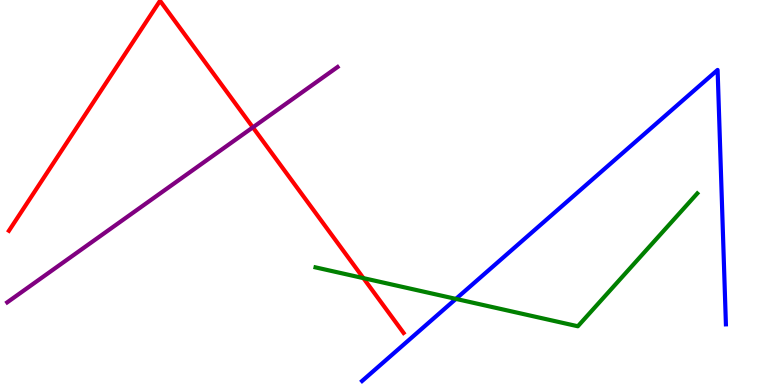[{'lines': ['blue', 'red'], 'intersections': []}, {'lines': ['green', 'red'], 'intersections': [{'x': 4.69, 'y': 2.78}]}, {'lines': ['purple', 'red'], 'intersections': [{'x': 3.26, 'y': 6.69}]}, {'lines': ['blue', 'green'], 'intersections': [{'x': 5.88, 'y': 2.24}]}, {'lines': ['blue', 'purple'], 'intersections': []}, {'lines': ['green', 'purple'], 'intersections': []}]